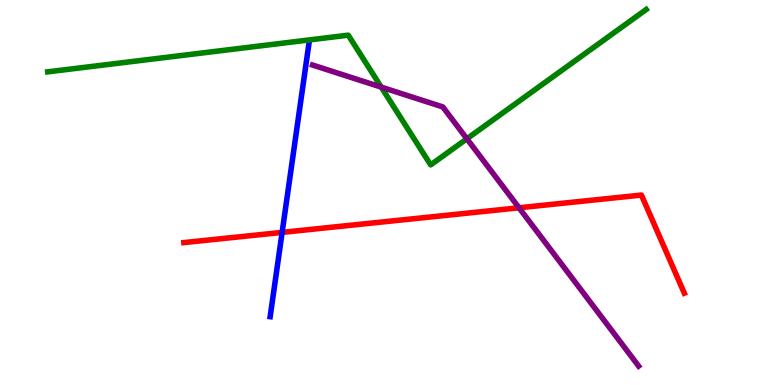[{'lines': ['blue', 'red'], 'intersections': [{'x': 3.64, 'y': 3.96}]}, {'lines': ['green', 'red'], 'intersections': []}, {'lines': ['purple', 'red'], 'intersections': [{'x': 6.7, 'y': 4.6}]}, {'lines': ['blue', 'green'], 'intersections': []}, {'lines': ['blue', 'purple'], 'intersections': []}, {'lines': ['green', 'purple'], 'intersections': [{'x': 4.92, 'y': 7.74}, {'x': 6.02, 'y': 6.4}]}]